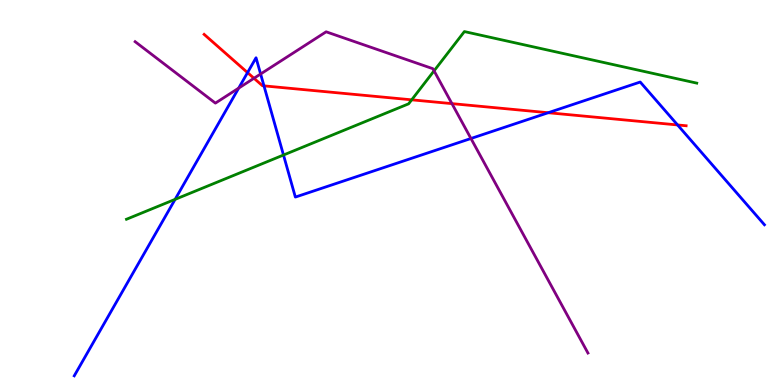[{'lines': ['blue', 'red'], 'intersections': [{'x': 3.19, 'y': 8.11}, {'x': 3.41, 'y': 7.77}, {'x': 7.07, 'y': 7.07}, {'x': 8.74, 'y': 6.75}]}, {'lines': ['green', 'red'], 'intersections': [{'x': 5.31, 'y': 7.41}]}, {'lines': ['purple', 'red'], 'intersections': [{'x': 3.28, 'y': 7.97}, {'x': 5.83, 'y': 7.31}]}, {'lines': ['blue', 'green'], 'intersections': [{'x': 2.26, 'y': 4.82}, {'x': 3.66, 'y': 5.97}]}, {'lines': ['blue', 'purple'], 'intersections': [{'x': 3.08, 'y': 7.71}, {'x': 3.36, 'y': 8.08}, {'x': 6.08, 'y': 6.4}]}, {'lines': ['green', 'purple'], 'intersections': [{'x': 5.6, 'y': 8.16}]}]